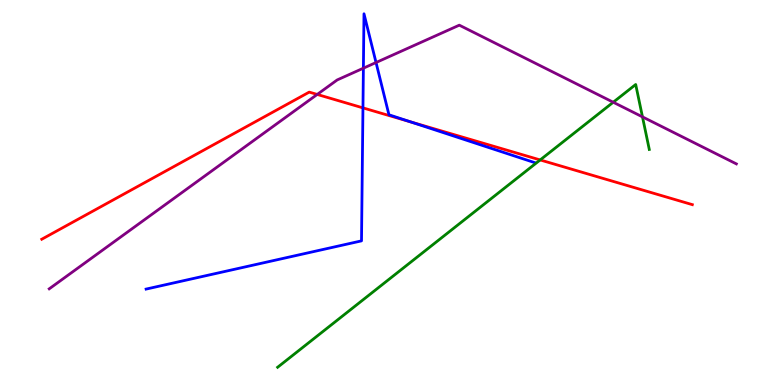[{'lines': ['blue', 'red'], 'intersections': [{'x': 4.68, 'y': 7.2}, {'x': 5.3, 'y': 6.83}]}, {'lines': ['green', 'red'], 'intersections': [{'x': 6.97, 'y': 5.85}]}, {'lines': ['purple', 'red'], 'intersections': [{'x': 4.09, 'y': 7.55}]}, {'lines': ['blue', 'green'], 'intersections': []}, {'lines': ['blue', 'purple'], 'intersections': [{'x': 4.69, 'y': 8.23}, {'x': 4.85, 'y': 8.38}]}, {'lines': ['green', 'purple'], 'intersections': [{'x': 7.91, 'y': 7.34}, {'x': 8.29, 'y': 6.96}]}]